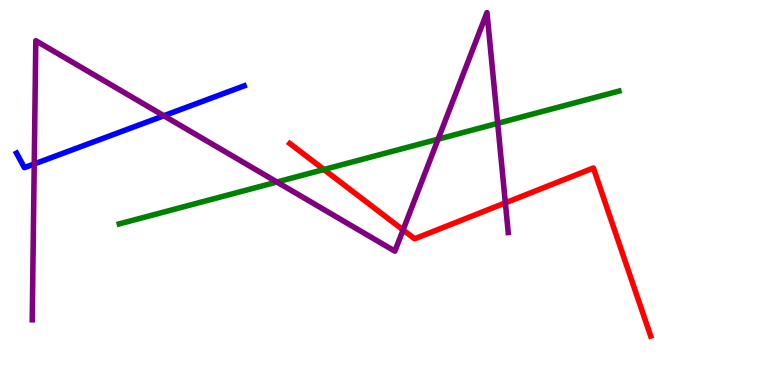[{'lines': ['blue', 'red'], 'intersections': []}, {'lines': ['green', 'red'], 'intersections': [{'x': 4.18, 'y': 5.6}]}, {'lines': ['purple', 'red'], 'intersections': [{'x': 5.2, 'y': 4.03}, {'x': 6.52, 'y': 4.73}]}, {'lines': ['blue', 'green'], 'intersections': []}, {'lines': ['blue', 'purple'], 'intersections': [{'x': 0.442, 'y': 5.74}, {'x': 2.11, 'y': 6.99}]}, {'lines': ['green', 'purple'], 'intersections': [{'x': 3.57, 'y': 5.27}, {'x': 5.65, 'y': 6.39}, {'x': 6.42, 'y': 6.8}]}]